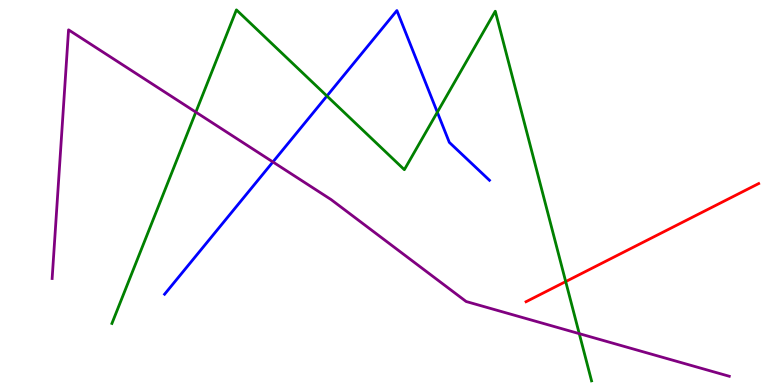[{'lines': ['blue', 'red'], 'intersections': []}, {'lines': ['green', 'red'], 'intersections': [{'x': 7.3, 'y': 2.69}]}, {'lines': ['purple', 'red'], 'intersections': []}, {'lines': ['blue', 'green'], 'intersections': [{'x': 4.22, 'y': 7.51}, {'x': 5.64, 'y': 7.09}]}, {'lines': ['blue', 'purple'], 'intersections': [{'x': 3.52, 'y': 5.79}]}, {'lines': ['green', 'purple'], 'intersections': [{'x': 2.53, 'y': 7.09}, {'x': 7.47, 'y': 1.33}]}]